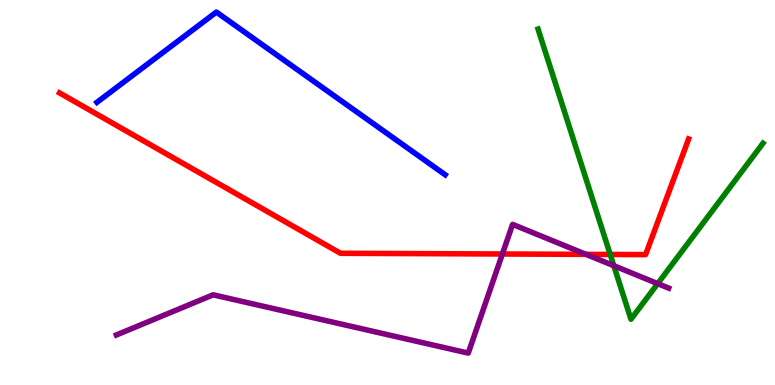[{'lines': ['blue', 'red'], 'intersections': []}, {'lines': ['green', 'red'], 'intersections': [{'x': 7.87, 'y': 3.39}]}, {'lines': ['purple', 'red'], 'intersections': [{'x': 6.48, 'y': 3.4}, {'x': 7.56, 'y': 3.39}]}, {'lines': ['blue', 'green'], 'intersections': []}, {'lines': ['blue', 'purple'], 'intersections': []}, {'lines': ['green', 'purple'], 'intersections': [{'x': 7.92, 'y': 3.1}, {'x': 8.49, 'y': 2.63}]}]